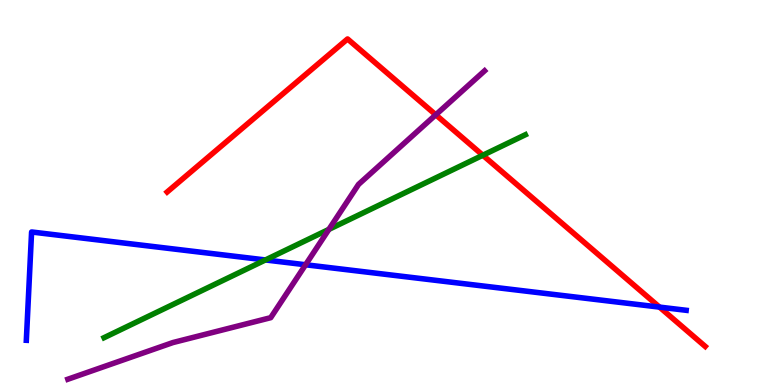[{'lines': ['blue', 'red'], 'intersections': [{'x': 8.51, 'y': 2.02}]}, {'lines': ['green', 'red'], 'intersections': [{'x': 6.23, 'y': 5.97}]}, {'lines': ['purple', 'red'], 'intersections': [{'x': 5.62, 'y': 7.02}]}, {'lines': ['blue', 'green'], 'intersections': [{'x': 3.42, 'y': 3.25}]}, {'lines': ['blue', 'purple'], 'intersections': [{'x': 3.94, 'y': 3.12}]}, {'lines': ['green', 'purple'], 'intersections': [{'x': 4.24, 'y': 4.04}]}]